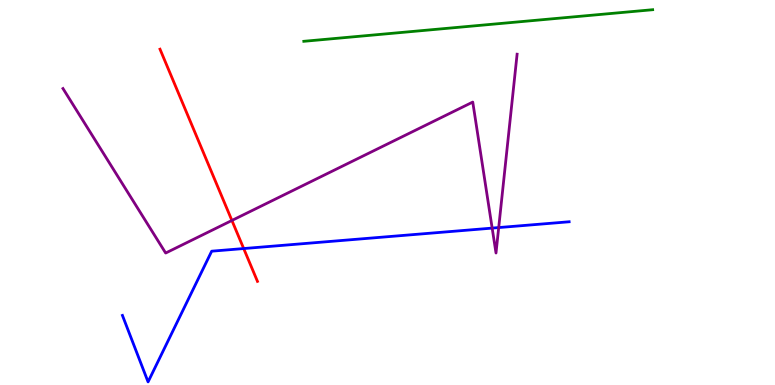[{'lines': ['blue', 'red'], 'intersections': [{'x': 3.14, 'y': 3.54}]}, {'lines': ['green', 'red'], 'intersections': []}, {'lines': ['purple', 'red'], 'intersections': [{'x': 2.99, 'y': 4.27}]}, {'lines': ['blue', 'green'], 'intersections': []}, {'lines': ['blue', 'purple'], 'intersections': [{'x': 6.35, 'y': 4.08}, {'x': 6.43, 'y': 4.09}]}, {'lines': ['green', 'purple'], 'intersections': []}]